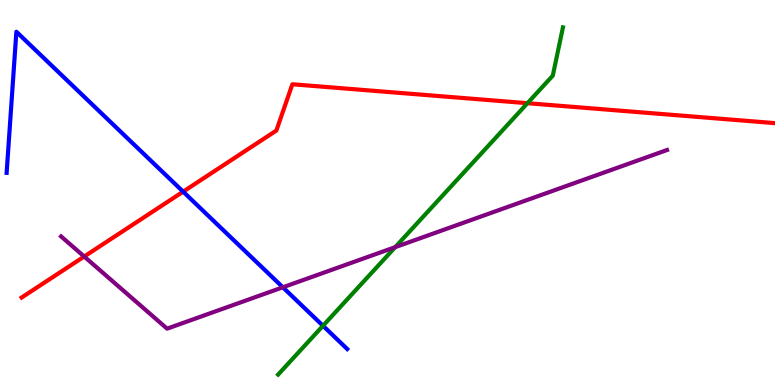[{'lines': ['blue', 'red'], 'intersections': [{'x': 2.36, 'y': 5.02}]}, {'lines': ['green', 'red'], 'intersections': [{'x': 6.81, 'y': 7.32}]}, {'lines': ['purple', 'red'], 'intersections': [{'x': 1.09, 'y': 3.34}]}, {'lines': ['blue', 'green'], 'intersections': [{'x': 4.17, 'y': 1.54}]}, {'lines': ['blue', 'purple'], 'intersections': [{'x': 3.65, 'y': 2.54}]}, {'lines': ['green', 'purple'], 'intersections': [{'x': 5.1, 'y': 3.58}]}]